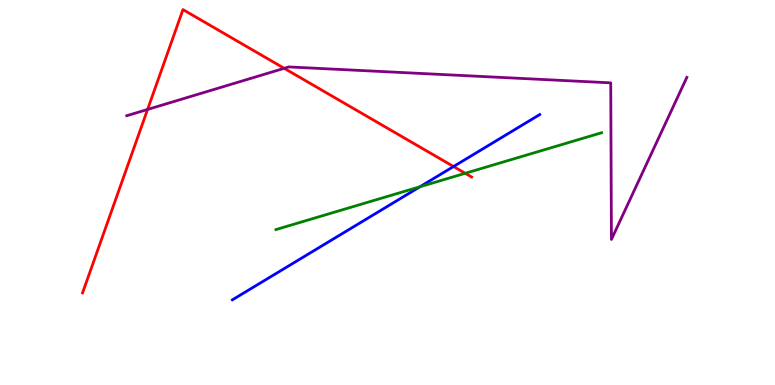[{'lines': ['blue', 'red'], 'intersections': [{'x': 5.85, 'y': 5.67}]}, {'lines': ['green', 'red'], 'intersections': [{'x': 6.0, 'y': 5.5}]}, {'lines': ['purple', 'red'], 'intersections': [{'x': 1.9, 'y': 7.16}, {'x': 3.67, 'y': 8.23}]}, {'lines': ['blue', 'green'], 'intersections': [{'x': 5.42, 'y': 5.15}]}, {'lines': ['blue', 'purple'], 'intersections': []}, {'lines': ['green', 'purple'], 'intersections': []}]